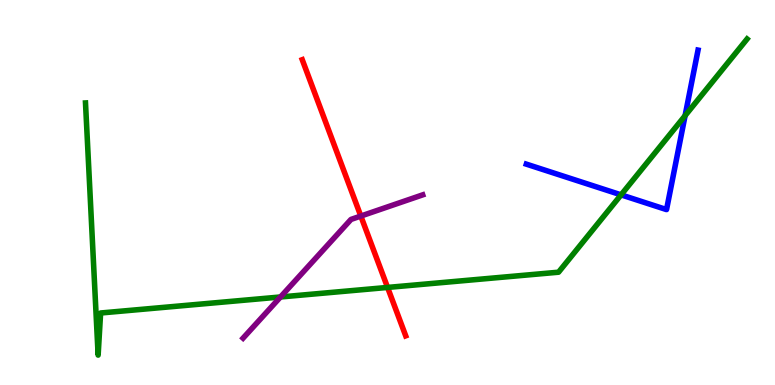[{'lines': ['blue', 'red'], 'intersections': []}, {'lines': ['green', 'red'], 'intersections': [{'x': 5.0, 'y': 2.53}]}, {'lines': ['purple', 'red'], 'intersections': [{'x': 4.66, 'y': 4.39}]}, {'lines': ['blue', 'green'], 'intersections': [{'x': 8.01, 'y': 4.94}, {'x': 8.84, 'y': 7.0}]}, {'lines': ['blue', 'purple'], 'intersections': []}, {'lines': ['green', 'purple'], 'intersections': [{'x': 3.62, 'y': 2.29}]}]